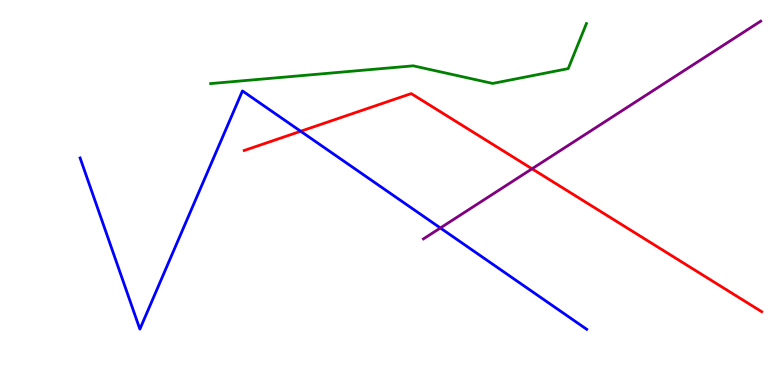[{'lines': ['blue', 'red'], 'intersections': [{'x': 3.88, 'y': 6.59}]}, {'lines': ['green', 'red'], 'intersections': []}, {'lines': ['purple', 'red'], 'intersections': [{'x': 6.86, 'y': 5.62}]}, {'lines': ['blue', 'green'], 'intersections': []}, {'lines': ['blue', 'purple'], 'intersections': [{'x': 5.68, 'y': 4.08}]}, {'lines': ['green', 'purple'], 'intersections': []}]